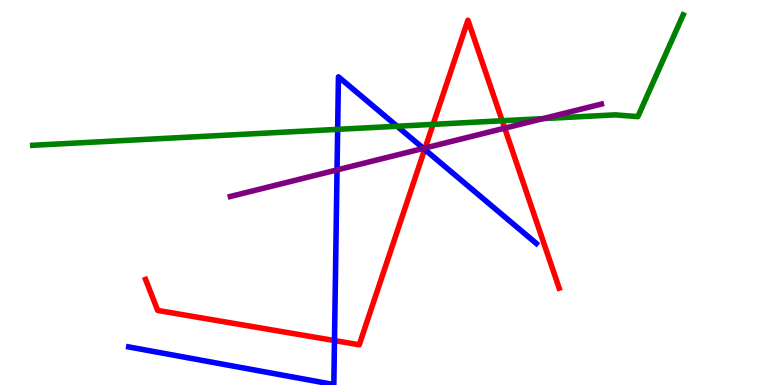[{'lines': ['blue', 'red'], 'intersections': [{'x': 4.32, 'y': 1.15}, {'x': 5.48, 'y': 6.12}]}, {'lines': ['green', 'red'], 'intersections': [{'x': 5.59, 'y': 6.77}, {'x': 6.48, 'y': 6.86}]}, {'lines': ['purple', 'red'], 'intersections': [{'x': 5.49, 'y': 6.16}, {'x': 6.51, 'y': 6.67}]}, {'lines': ['blue', 'green'], 'intersections': [{'x': 4.36, 'y': 6.64}, {'x': 5.12, 'y': 6.72}]}, {'lines': ['blue', 'purple'], 'intersections': [{'x': 4.35, 'y': 5.59}, {'x': 5.46, 'y': 6.15}]}, {'lines': ['green', 'purple'], 'intersections': [{'x': 7.01, 'y': 6.92}]}]